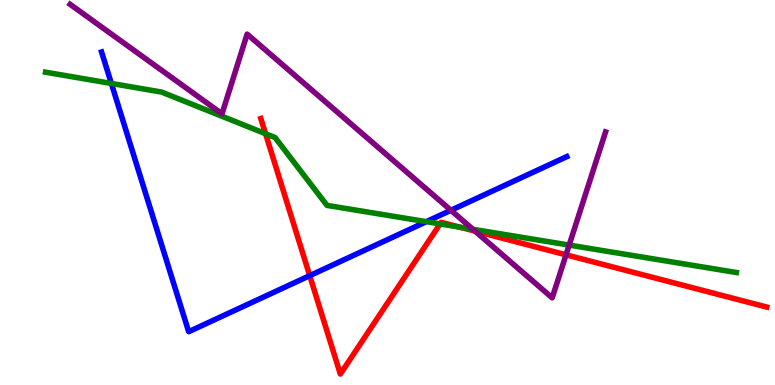[{'lines': ['blue', 'red'], 'intersections': [{'x': 4.0, 'y': 2.84}]}, {'lines': ['green', 'red'], 'intersections': [{'x': 3.43, 'y': 6.53}, {'x': 5.68, 'y': 4.18}, {'x': 5.93, 'y': 4.1}]}, {'lines': ['purple', 'red'], 'intersections': [{'x': 6.13, 'y': 4.0}, {'x': 7.3, 'y': 3.38}]}, {'lines': ['blue', 'green'], 'intersections': [{'x': 1.44, 'y': 7.83}, {'x': 5.5, 'y': 4.24}]}, {'lines': ['blue', 'purple'], 'intersections': [{'x': 5.82, 'y': 4.54}]}, {'lines': ['green', 'purple'], 'intersections': [{'x': 6.1, 'y': 4.04}, {'x': 7.34, 'y': 3.63}]}]